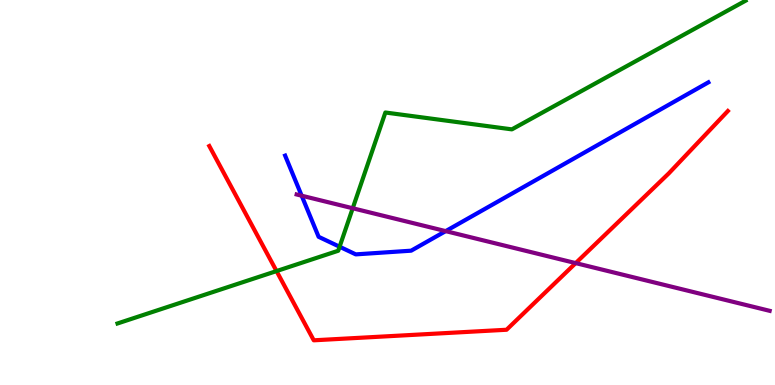[{'lines': ['blue', 'red'], 'intersections': []}, {'lines': ['green', 'red'], 'intersections': [{'x': 3.57, 'y': 2.96}]}, {'lines': ['purple', 'red'], 'intersections': [{'x': 7.43, 'y': 3.17}]}, {'lines': ['blue', 'green'], 'intersections': [{'x': 4.38, 'y': 3.59}]}, {'lines': ['blue', 'purple'], 'intersections': [{'x': 3.89, 'y': 4.92}, {'x': 5.75, 'y': 4.0}]}, {'lines': ['green', 'purple'], 'intersections': [{'x': 4.55, 'y': 4.59}]}]